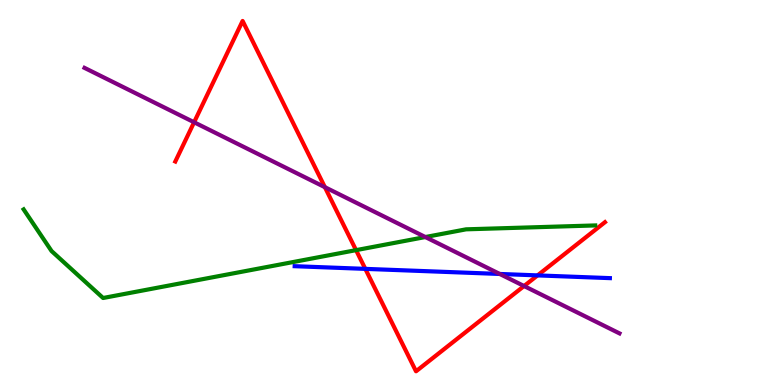[{'lines': ['blue', 'red'], 'intersections': [{'x': 4.71, 'y': 3.02}, {'x': 6.94, 'y': 2.85}]}, {'lines': ['green', 'red'], 'intersections': [{'x': 4.59, 'y': 3.5}]}, {'lines': ['purple', 'red'], 'intersections': [{'x': 2.5, 'y': 6.82}, {'x': 4.19, 'y': 5.14}, {'x': 6.76, 'y': 2.57}]}, {'lines': ['blue', 'green'], 'intersections': []}, {'lines': ['blue', 'purple'], 'intersections': [{'x': 6.45, 'y': 2.88}]}, {'lines': ['green', 'purple'], 'intersections': [{'x': 5.49, 'y': 3.84}]}]